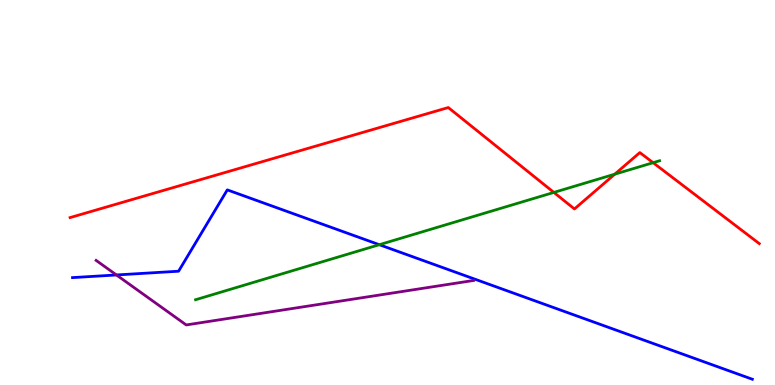[{'lines': ['blue', 'red'], 'intersections': []}, {'lines': ['green', 'red'], 'intersections': [{'x': 7.15, 'y': 5.0}, {'x': 7.93, 'y': 5.48}, {'x': 8.43, 'y': 5.77}]}, {'lines': ['purple', 'red'], 'intersections': []}, {'lines': ['blue', 'green'], 'intersections': [{'x': 4.89, 'y': 3.64}]}, {'lines': ['blue', 'purple'], 'intersections': [{'x': 1.5, 'y': 2.86}]}, {'lines': ['green', 'purple'], 'intersections': []}]